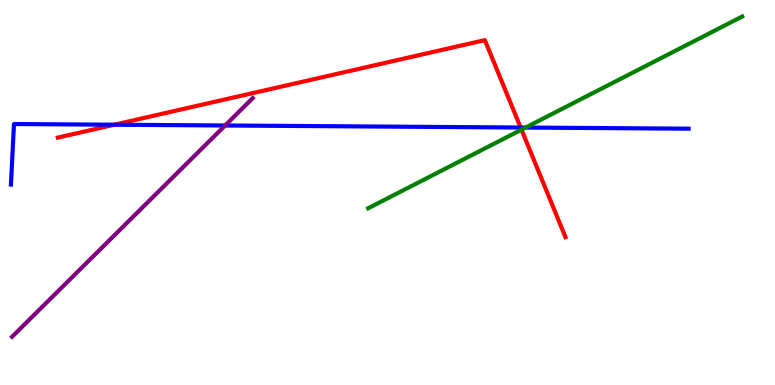[{'lines': ['blue', 'red'], 'intersections': [{'x': 1.47, 'y': 6.76}, {'x': 6.72, 'y': 6.69}]}, {'lines': ['green', 'red'], 'intersections': [{'x': 6.73, 'y': 6.63}]}, {'lines': ['purple', 'red'], 'intersections': []}, {'lines': ['blue', 'green'], 'intersections': [{'x': 6.78, 'y': 6.69}]}, {'lines': ['blue', 'purple'], 'intersections': [{'x': 2.9, 'y': 6.74}]}, {'lines': ['green', 'purple'], 'intersections': []}]